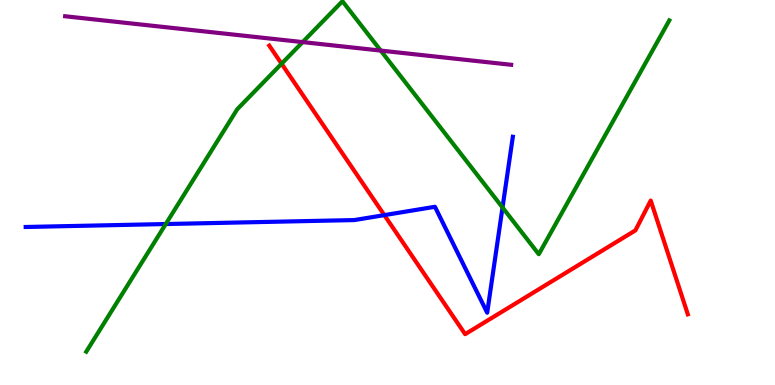[{'lines': ['blue', 'red'], 'intersections': [{'x': 4.96, 'y': 4.41}]}, {'lines': ['green', 'red'], 'intersections': [{'x': 3.63, 'y': 8.34}]}, {'lines': ['purple', 'red'], 'intersections': []}, {'lines': ['blue', 'green'], 'intersections': [{'x': 2.14, 'y': 4.18}, {'x': 6.48, 'y': 4.61}]}, {'lines': ['blue', 'purple'], 'intersections': []}, {'lines': ['green', 'purple'], 'intersections': [{'x': 3.91, 'y': 8.91}, {'x': 4.91, 'y': 8.69}]}]